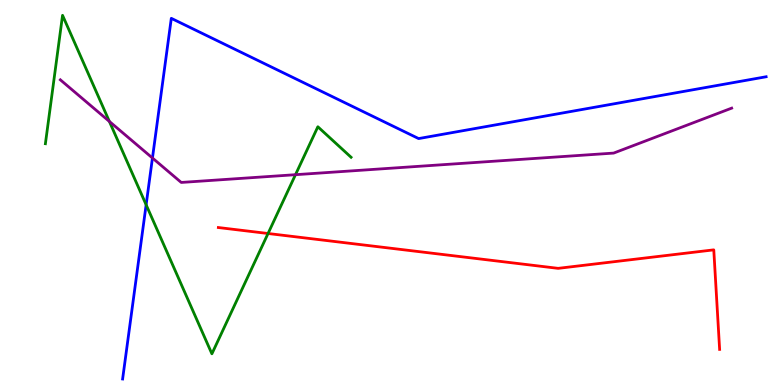[{'lines': ['blue', 'red'], 'intersections': []}, {'lines': ['green', 'red'], 'intersections': [{'x': 3.46, 'y': 3.94}]}, {'lines': ['purple', 'red'], 'intersections': []}, {'lines': ['blue', 'green'], 'intersections': [{'x': 1.89, 'y': 4.68}]}, {'lines': ['blue', 'purple'], 'intersections': [{'x': 1.97, 'y': 5.9}]}, {'lines': ['green', 'purple'], 'intersections': [{'x': 1.41, 'y': 6.85}, {'x': 3.81, 'y': 5.46}]}]